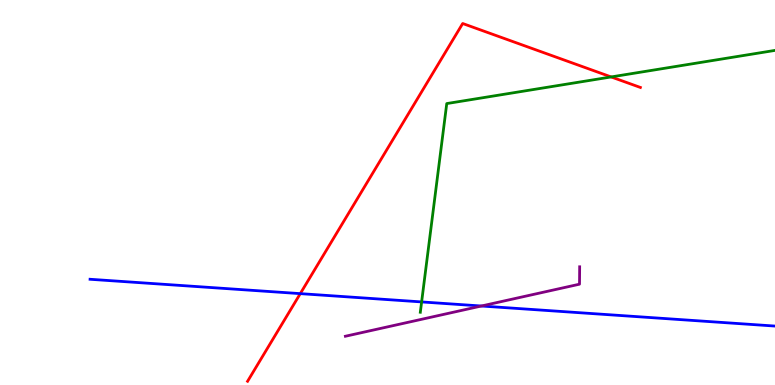[{'lines': ['blue', 'red'], 'intersections': [{'x': 3.87, 'y': 2.37}]}, {'lines': ['green', 'red'], 'intersections': [{'x': 7.89, 'y': 8.0}]}, {'lines': ['purple', 'red'], 'intersections': []}, {'lines': ['blue', 'green'], 'intersections': [{'x': 5.44, 'y': 2.16}]}, {'lines': ['blue', 'purple'], 'intersections': [{'x': 6.21, 'y': 2.05}]}, {'lines': ['green', 'purple'], 'intersections': []}]